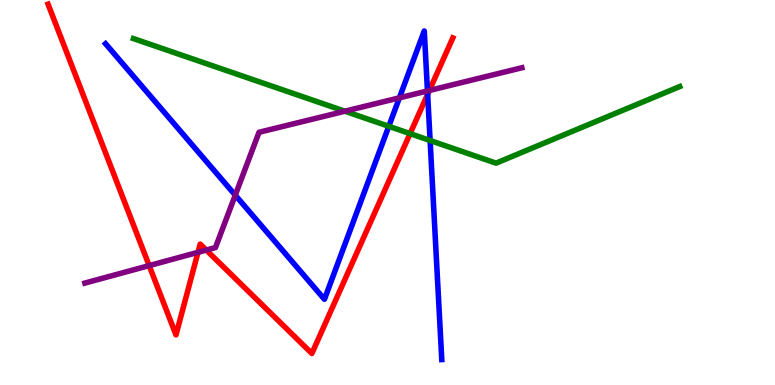[{'lines': ['blue', 'red'], 'intersections': [{'x': 5.52, 'y': 7.55}]}, {'lines': ['green', 'red'], 'intersections': [{'x': 5.29, 'y': 6.53}]}, {'lines': ['purple', 'red'], 'intersections': [{'x': 1.92, 'y': 3.1}, {'x': 2.55, 'y': 3.45}, {'x': 2.66, 'y': 3.5}, {'x': 5.54, 'y': 7.65}]}, {'lines': ['blue', 'green'], 'intersections': [{'x': 5.02, 'y': 6.72}, {'x': 5.55, 'y': 6.35}]}, {'lines': ['blue', 'purple'], 'intersections': [{'x': 3.04, 'y': 4.93}, {'x': 5.15, 'y': 7.46}, {'x': 5.52, 'y': 7.64}]}, {'lines': ['green', 'purple'], 'intersections': [{'x': 4.45, 'y': 7.11}]}]